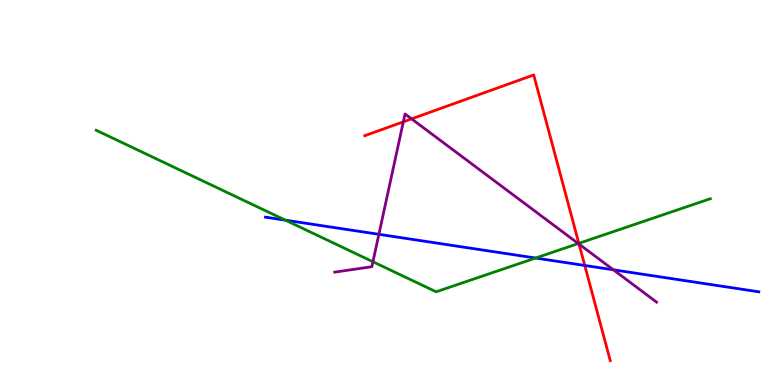[{'lines': ['blue', 'red'], 'intersections': [{'x': 7.55, 'y': 3.1}]}, {'lines': ['green', 'red'], 'intersections': [{'x': 7.47, 'y': 3.68}]}, {'lines': ['purple', 'red'], 'intersections': [{'x': 5.2, 'y': 6.84}, {'x': 5.31, 'y': 6.91}, {'x': 7.47, 'y': 3.66}]}, {'lines': ['blue', 'green'], 'intersections': [{'x': 3.68, 'y': 4.28}, {'x': 6.91, 'y': 3.3}]}, {'lines': ['blue', 'purple'], 'intersections': [{'x': 4.89, 'y': 3.91}, {'x': 7.91, 'y': 2.99}]}, {'lines': ['green', 'purple'], 'intersections': [{'x': 4.81, 'y': 3.2}, {'x': 7.46, 'y': 3.67}]}]